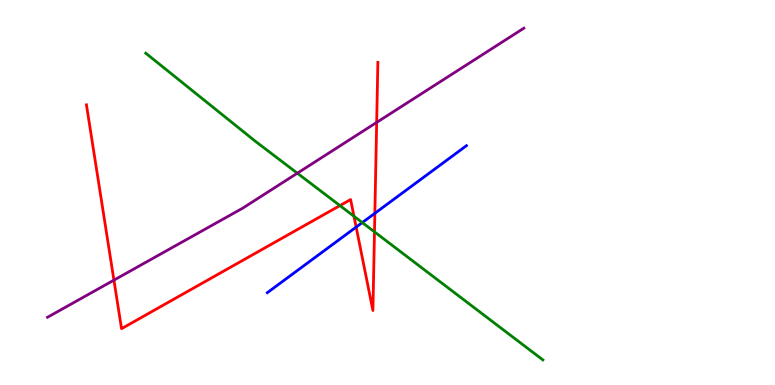[{'lines': ['blue', 'red'], 'intersections': [{'x': 4.6, 'y': 4.1}, {'x': 4.84, 'y': 4.46}]}, {'lines': ['green', 'red'], 'intersections': [{'x': 4.39, 'y': 4.66}, {'x': 4.57, 'y': 4.38}, {'x': 4.83, 'y': 3.98}]}, {'lines': ['purple', 'red'], 'intersections': [{'x': 1.47, 'y': 2.72}, {'x': 4.86, 'y': 6.82}]}, {'lines': ['blue', 'green'], 'intersections': [{'x': 4.67, 'y': 4.22}]}, {'lines': ['blue', 'purple'], 'intersections': []}, {'lines': ['green', 'purple'], 'intersections': [{'x': 3.84, 'y': 5.5}]}]